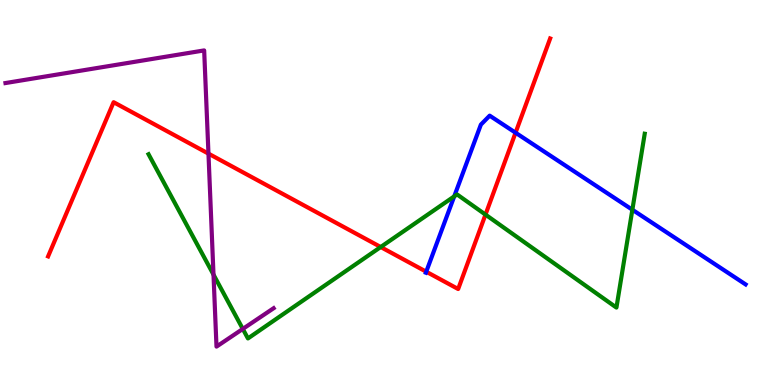[{'lines': ['blue', 'red'], 'intersections': [{'x': 5.5, 'y': 2.94}, {'x': 6.65, 'y': 6.55}]}, {'lines': ['green', 'red'], 'intersections': [{'x': 4.91, 'y': 3.58}, {'x': 6.26, 'y': 4.43}]}, {'lines': ['purple', 'red'], 'intersections': [{'x': 2.69, 'y': 6.01}]}, {'lines': ['blue', 'green'], 'intersections': [{'x': 5.86, 'y': 4.9}, {'x': 8.16, 'y': 4.55}]}, {'lines': ['blue', 'purple'], 'intersections': []}, {'lines': ['green', 'purple'], 'intersections': [{'x': 2.75, 'y': 2.87}, {'x': 3.13, 'y': 1.46}]}]